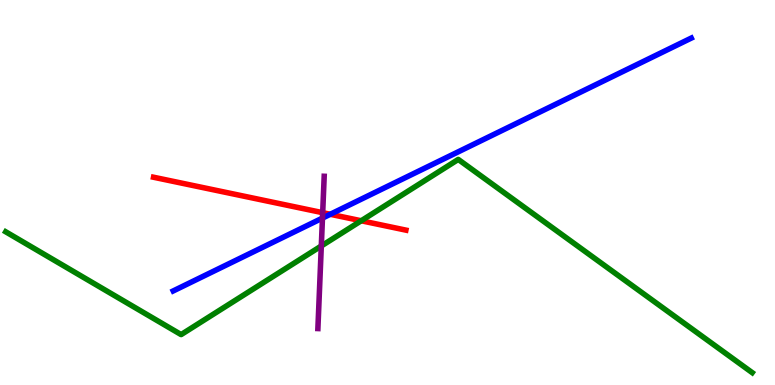[{'lines': ['blue', 'red'], 'intersections': [{'x': 4.26, 'y': 4.43}]}, {'lines': ['green', 'red'], 'intersections': [{'x': 4.66, 'y': 4.27}]}, {'lines': ['purple', 'red'], 'intersections': [{'x': 4.16, 'y': 4.48}]}, {'lines': ['blue', 'green'], 'intersections': []}, {'lines': ['blue', 'purple'], 'intersections': [{'x': 4.16, 'y': 4.34}]}, {'lines': ['green', 'purple'], 'intersections': [{'x': 4.15, 'y': 3.61}]}]